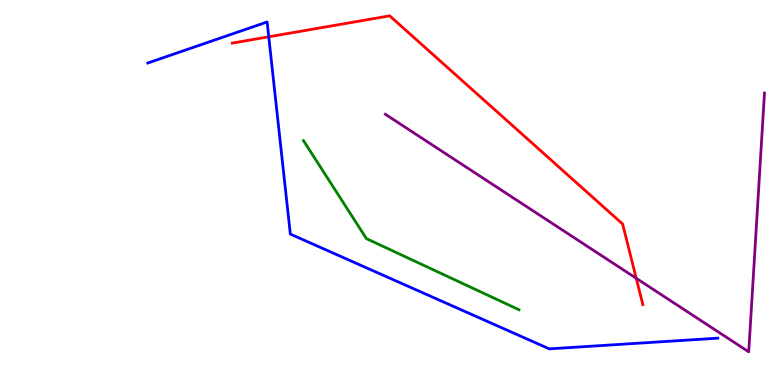[{'lines': ['blue', 'red'], 'intersections': [{'x': 3.47, 'y': 9.04}]}, {'lines': ['green', 'red'], 'intersections': []}, {'lines': ['purple', 'red'], 'intersections': [{'x': 8.21, 'y': 2.77}]}, {'lines': ['blue', 'green'], 'intersections': []}, {'lines': ['blue', 'purple'], 'intersections': []}, {'lines': ['green', 'purple'], 'intersections': []}]